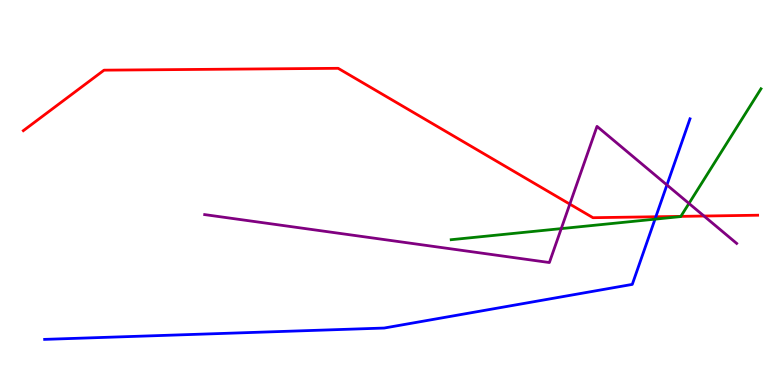[{'lines': ['blue', 'red'], 'intersections': [{'x': 8.46, 'y': 4.37}]}, {'lines': ['green', 'red'], 'intersections': [{'x': 8.79, 'y': 4.38}]}, {'lines': ['purple', 'red'], 'intersections': [{'x': 7.35, 'y': 4.7}, {'x': 9.08, 'y': 4.39}]}, {'lines': ['blue', 'green'], 'intersections': [{'x': 8.45, 'y': 4.31}]}, {'lines': ['blue', 'purple'], 'intersections': [{'x': 8.61, 'y': 5.2}]}, {'lines': ['green', 'purple'], 'intersections': [{'x': 7.24, 'y': 4.06}, {'x': 8.89, 'y': 4.72}]}]